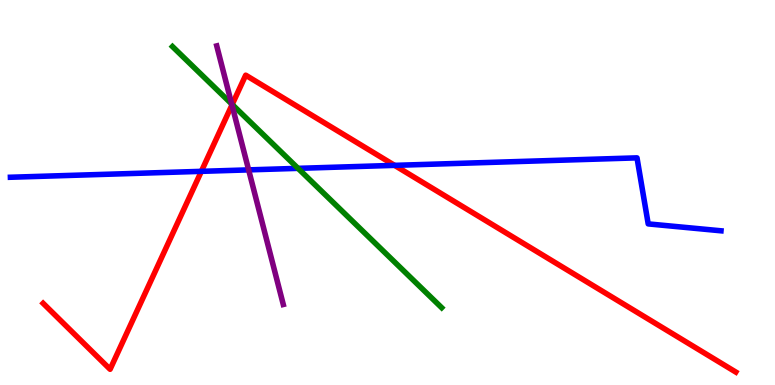[{'lines': ['blue', 'red'], 'intersections': [{'x': 2.6, 'y': 5.55}, {'x': 5.09, 'y': 5.7}]}, {'lines': ['green', 'red'], 'intersections': [{'x': 3.0, 'y': 7.29}]}, {'lines': ['purple', 'red'], 'intersections': [{'x': 2.99, 'y': 7.27}]}, {'lines': ['blue', 'green'], 'intersections': [{'x': 3.85, 'y': 5.63}]}, {'lines': ['blue', 'purple'], 'intersections': [{'x': 3.21, 'y': 5.59}]}, {'lines': ['green', 'purple'], 'intersections': [{'x': 2.99, 'y': 7.3}]}]